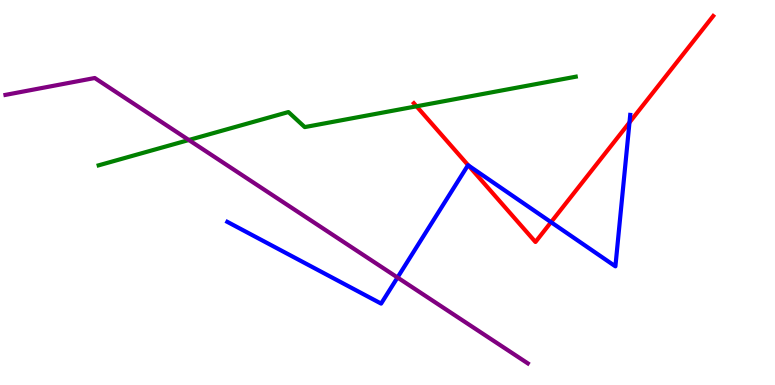[{'lines': ['blue', 'red'], 'intersections': [{'x': 6.04, 'y': 5.7}, {'x': 7.11, 'y': 4.23}, {'x': 8.12, 'y': 6.82}]}, {'lines': ['green', 'red'], 'intersections': [{'x': 5.37, 'y': 7.24}]}, {'lines': ['purple', 'red'], 'intersections': []}, {'lines': ['blue', 'green'], 'intersections': []}, {'lines': ['blue', 'purple'], 'intersections': [{'x': 5.13, 'y': 2.79}]}, {'lines': ['green', 'purple'], 'intersections': [{'x': 2.44, 'y': 6.36}]}]